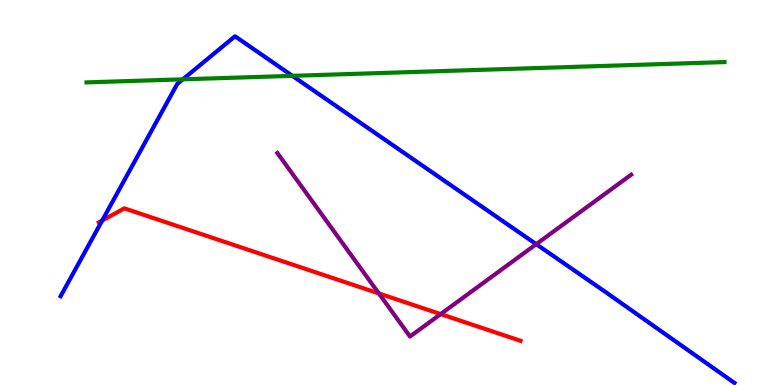[{'lines': ['blue', 'red'], 'intersections': [{'x': 1.32, 'y': 4.27}]}, {'lines': ['green', 'red'], 'intersections': []}, {'lines': ['purple', 'red'], 'intersections': [{'x': 4.89, 'y': 2.38}, {'x': 5.69, 'y': 1.84}]}, {'lines': ['blue', 'green'], 'intersections': [{'x': 2.36, 'y': 7.94}, {'x': 3.77, 'y': 8.03}]}, {'lines': ['blue', 'purple'], 'intersections': [{'x': 6.92, 'y': 3.66}]}, {'lines': ['green', 'purple'], 'intersections': []}]